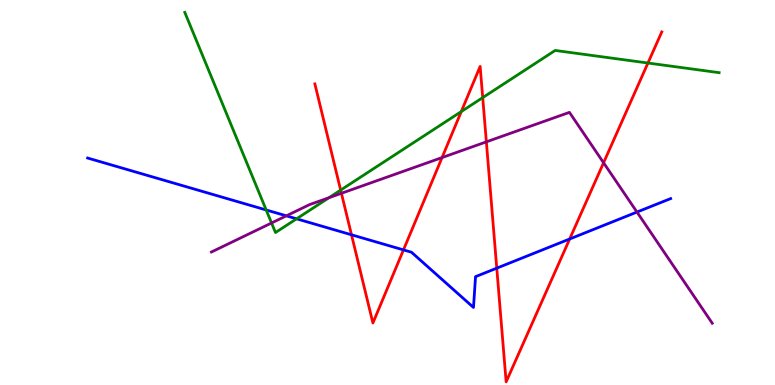[{'lines': ['blue', 'red'], 'intersections': [{'x': 4.54, 'y': 3.9}, {'x': 5.21, 'y': 3.51}, {'x': 6.41, 'y': 3.03}, {'x': 7.35, 'y': 3.79}]}, {'lines': ['green', 'red'], 'intersections': [{'x': 4.4, 'y': 5.06}, {'x': 5.95, 'y': 7.1}, {'x': 6.23, 'y': 7.46}, {'x': 8.36, 'y': 8.36}]}, {'lines': ['purple', 'red'], 'intersections': [{'x': 4.41, 'y': 4.98}, {'x': 5.7, 'y': 5.91}, {'x': 6.28, 'y': 6.32}, {'x': 7.79, 'y': 5.77}]}, {'lines': ['blue', 'green'], 'intersections': [{'x': 3.43, 'y': 4.55}, {'x': 3.83, 'y': 4.32}]}, {'lines': ['blue', 'purple'], 'intersections': [{'x': 3.69, 'y': 4.39}, {'x': 8.22, 'y': 4.49}]}, {'lines': ['green', 'purple'], 'intersections': [{'x': 3.5, 'y': 4.21}, {'x': 4.24, 'y': 4.86}]}]